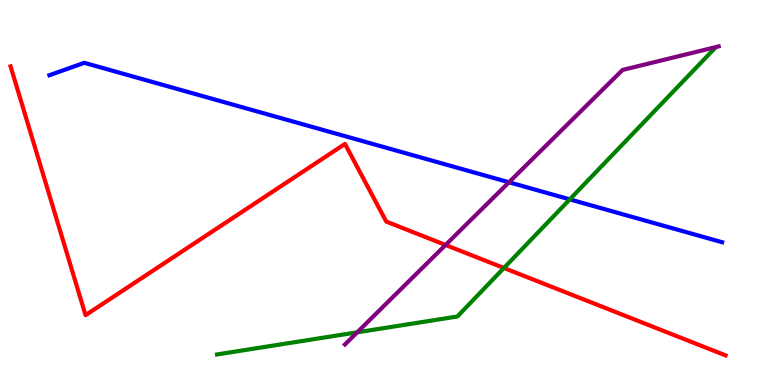[{'lines': ['blue', 'red'], 'intersections': []}, {'lines': ['green', 'red'], 'intersections': [{'x': 6.5, 'y': 3.04}]}, {'lines': ['purple', 'red'], 'intersections': [{'x': 5.75, 'y': 3.64}]}, {'lines': ['blue', 'green'], 'intersections': [{'x': 7.35, 'y': 4.82}]}, {'lines': ['blue', 'purple'], 'intersections': [{'x': 6.57, 'y': 5.27}]}, {'lines': ['green', 'purple'], 'intersections': [{'x': 4.61, 'y': 1.37}]}]